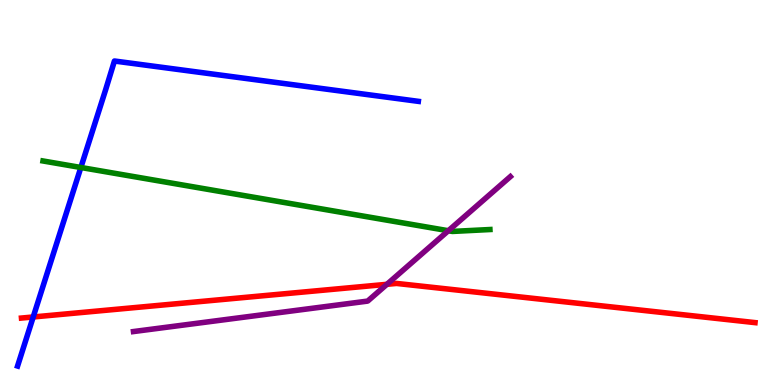[{'lines': ['blue', 'red'], 'intersections': [{'x': 0.429, 'y': 1.77}]}, {'lines': ['green', 'red'], 'intersections': []}, {'lines': ['purple', 'red'], 'intersections': [{'x': 4.99, 'y': 2.62}]}, {'lines': ['blue', 'green'], 'intersections': [{'x': 1.04, 'y': 5.65}]}, {'lines': ['blue', 'purple'], 'intersections': []}, {'lines': ['green', 'purple'], 'intersections': [{'x': 5.78, 'y': 4.01}]}]